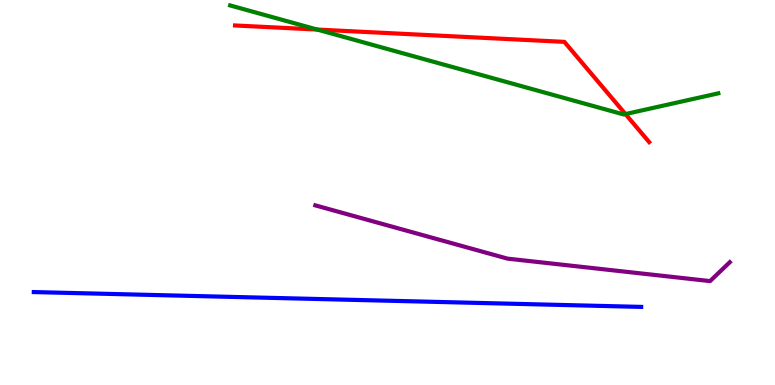[{'lines': ['blue', 'red'], 'intersections': []}, {'lines': ['green', 'red'], 'intersections': [{'x': 4.09, 'y': 9.23}, {'x': 8.07, 'y': 7.04}]}, {'lines': ['purple', 'red'], 'intersections': []}, {'lines': ['blue', 'green'], 'intersections': []}, {'lines': ['blue', 'purple'], 'intersections': []}, {'lines': ['green', 'purple'], 'intersections': []}]